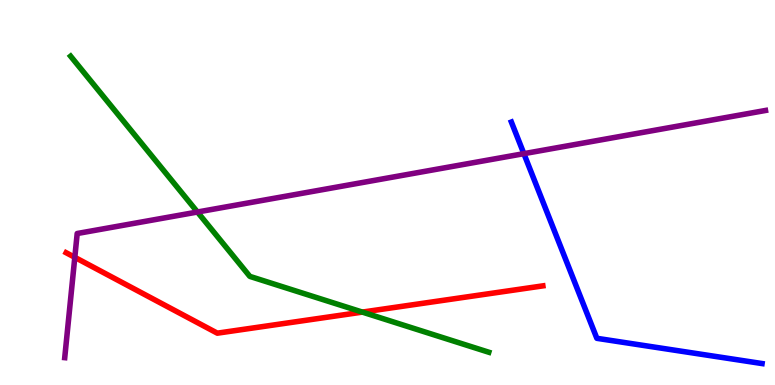[{'lines': ['blue', 'red'], 'intersections': []}, {'lines': ['green', 'red'], 'intersections': [{'x': 4.68, 'y': 1.89}]}, {'lines': ['purple', 'red'], 'intersections': [{'x': 0.965, 'y': 3.32}]}, {'lines': ['blue', 'green'], 'intersections': []}, {'lines': ['blue', 'purple'], 'intersections': [{'x': 6.76, 'y': 6.01}]}, {'lines': ['green', 'purple'], 'intersections': [{'x': 2.55, 'y': 4.49}]}]